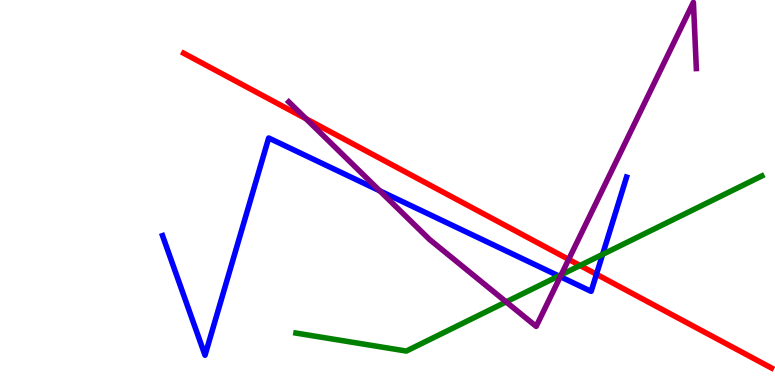[{'lines': ['blue', 'red'], 'intersections': [{'x': 7.7, 'y': 2.88}]}, {'lines': ['green', 'red'], 'intersections': [{'x': 7.48, 'y': 3.1}]}, {'lines': ['purple', 'red'], 'intersections': [{'x': 3.95, 'y': 6.92}, {'x': 7.34, 'y': 3.26}]}, {'lines': ['blue', 'green'], 'intersections': [{'x': 7.21, 'y': 2.83}, {'x': 7.78, 'y': 3.39}]}, {'lines': ['blue', 'purple'], 'intersections': [{'x': 4.9, 'y': 5.04}, {'x': 7.23, 'y': 2.81}]}, {'lines': ['green', 'purple'], 'intersections': [{'x': 6.53, 'y': 2.16}, {'x': 7.24, 'y': 2.86}]}]